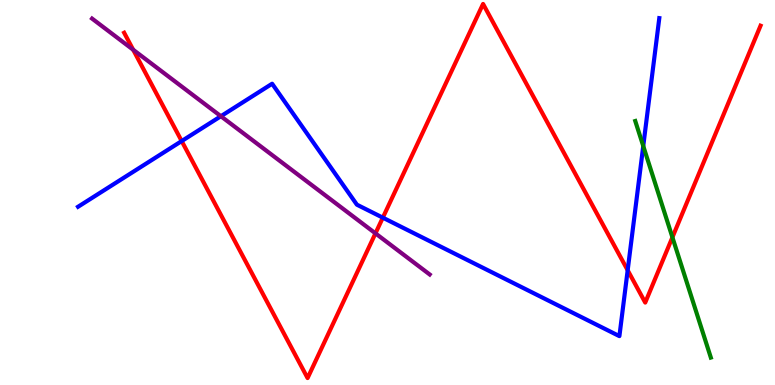[{'lines': ['blue', 'red'], 'intersections': [{'x': 2.34, 'y': 6.34}, {'x': 4.94, 'y': 4.35}, {'x': 8.1, 'y': 2.98}]}, {'lines': ['green', 'red'], 'intersections': [{'x': 8.68, 'y': 3.84}]}, {'lines': ['purple', 'red'], 'intersections': [{'x': 1.72, 'y': 8.71}, {'x': 4.84, 'y': 3.94}]}, {'lines': ['blue', 'green'], 'intersections': [{'x': 8.3, 'y': 6.21}]}, {'lines': ['blue', 'purple'], 'intersections': [{'x': 2.85, 'y': 6.98}]}, {'lines': ['green', 'purple'], 'intersections': []}]